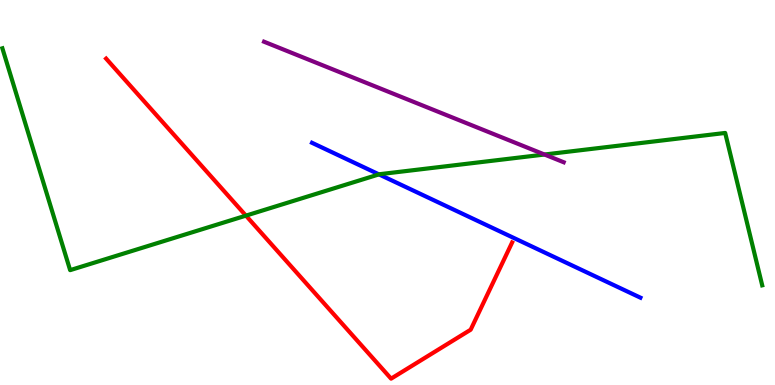[{'lines': ['blue', 'red'], 'intersections': []}, {'lines': ['green', 'red'], 'intersections': [{'x': 3.17, 'y': 4.4}]}, {'lines': ['purple', 'red'], 'intersections': []}, {'lines': ['blue', 'green'], 'intersections': [{'x': 4.89, 'y': 5.47}]}, {'lines': ['blue', 'purple'], 'intersections': []}, {'lines': ['green', 'purple'], 'intersections': [{'x': 7.03, 'y': 5.99}]}]